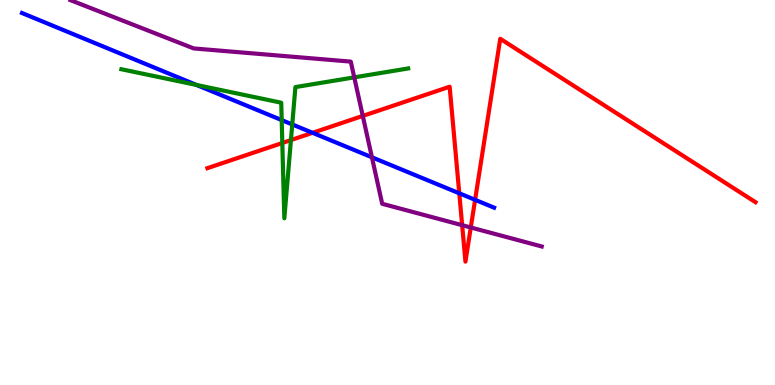[{'lines': ['blue', 'red'], 'intersections': [{'x': 4.03, 'y': 6.55}, {'x': 5.93, 'y': 4.98}, {'x': 6.13, 'y': 4.81}]}, {'lines': ['green', 'red'], 'intersections': [{'x': 3.64, 'y': 6.29}, {'x': 3.75, 'y': 6.36}]}, {'lines': ['purple', 'red'], 'intersections': [{'x': 4.68, 'y': 6.99}, {'x': 5.96, 'y': 4.15}, {'x': 6.07, 'y': 4.09}]}, {'lines': ['blue', 'green'], 'intersections': [{'x': 2.54, 'y': 7.79}, {'x': 3.63, 'y': 6.88}, {'x': 3.77, 'y': 6.77}]}, {'lines': ['blue', 'purple'], 'intersections': [{'x': 4.8, 'y': 5.91}]}, {'lines': ['green', 'purple'], 'intersections': [{'x': 4.57, 'y': 7.99}]}]